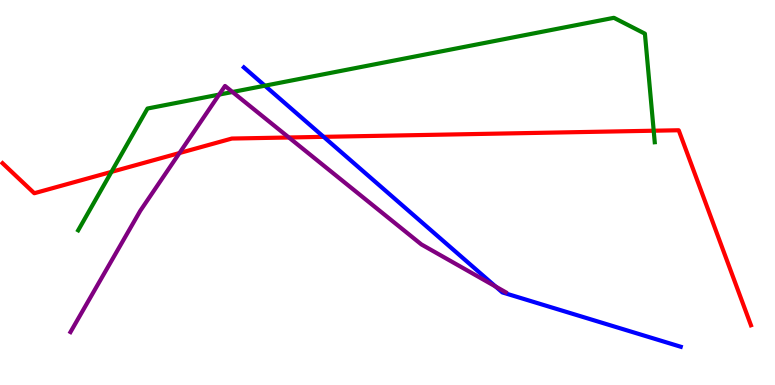[{'lines': ['blue', 'red'], 'intersections': [{'x': 4.18, 'y': 6.45}]}, {'lines': ['green', 'red'], 'intersections': [{'x': 1.44, 'y': 5.54}, {'x': 8.43, 'y': 6.6}]}, {'lines': ['purple', 'red'], 'intersections': [{'x': 2.32, 'y': 6.02}, {'x': 3.73, 'y': 6.43}]}, {'lines': ['blue', 'green'], 'intersections': [{'x': 3.42, 'y': 7.77}]}, {'lines': ['blue', 'purple'], 'intersections': [{'x': 6.39, 'y': 2.56}]}, {'lines': ['green', 'purple'], 'intersections': [{'x': 2.83, 'y': 7.54}, {'x': 3.0, 'y': 7.61}]}]